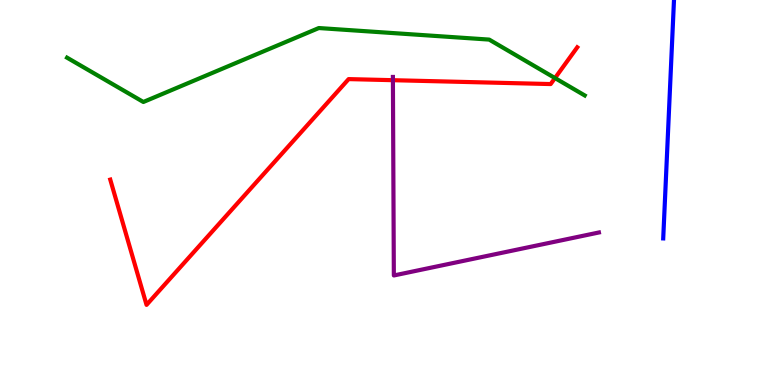[{'lines': ['blue', 'red'], 'intersections': []}, {'lines': ['green', 'red'], 'intersections': [{'x': 7.16, 'y': 7.97}]}, {'lines': ['purple', 'red'], 'intersections': [{'x': 5.07, 'y': 7.92}]}, {'lines': ['blue', 'green'], 'intersections': []}, {'lines': ['blue', 'purple'], 'intersections': []}, {'lines': ['green', 'purple'], 'intersections': []}]